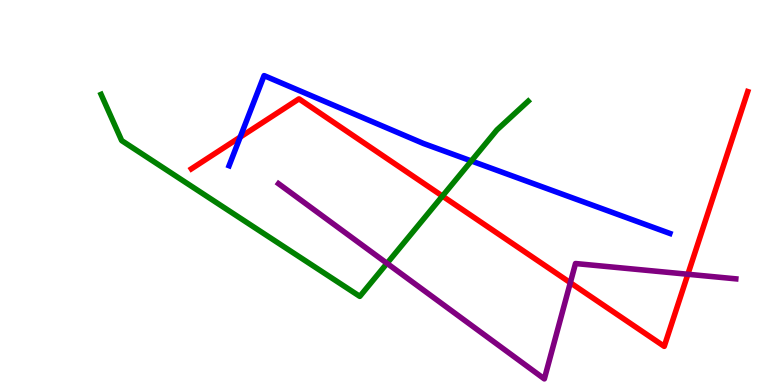[{'lines': ['blue', 'red'], 'intersections': [{'x': 3.1, 'y': 6.44}]}, {'lines': ['green', 'red'], 'intersections': [{'x': 5.71, 'y': 4.91}]}, {'lines': ['purple', 'red'], 'intersections': [{'x': 7.36, 'y': 2.66}, {'x': 8.88, 'y': 2.88}]}, {'lines': ['blue', 'green'], 'intersections': [{'x': 6.08, 'y': 5.82}]}, {'lines': ['blue', 'purple'], 'intersections': []}, {'lines': ['green', 'purple'], 'intersections': [{'x': 4.99, 'y': 3.16}]}]